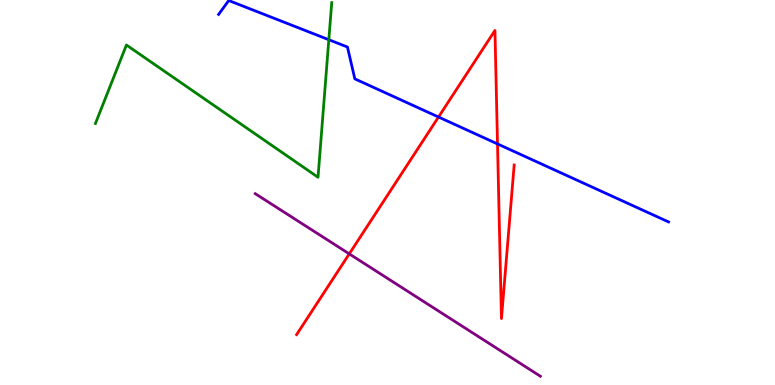[{'lines': ['blue', 'red'], 'intersections': [{'x': 5.66, 'y': 6.96}, {'x': 6.42, 'y': 6.26}]}, {'lines': ['green', 'red'], 'intersections': []}, {'lines': ['purple', 'red'], 'intersections': [{'x': 4.51, 'y': 3.41}]}, {'lines': ['blue', 'green'], 'intersections': [{'x': 4.24, 'y': 8.97}]}, {'lines': ['blue', 'purple'], 'intersections': []}, {'lines': ['green', 'purple'], 'intersections': []}]